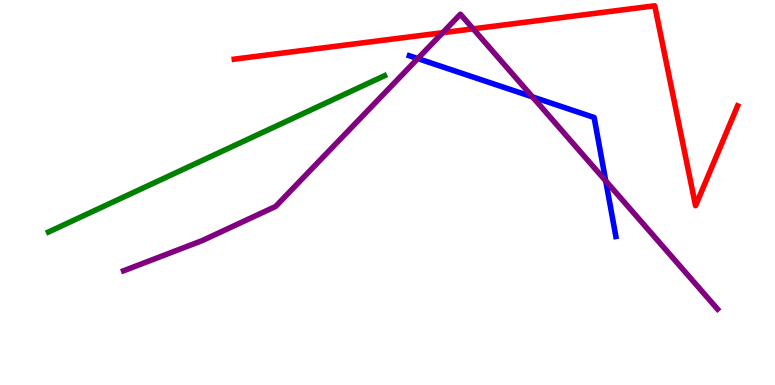[{'lines': ['blue', 'red'], 'intersections': []}, {'lines': ['green', 'red'], 'intersections': []}, {'lines': ['purple', 'red'], 'intersections': [{'x': 5.71, 'y': 9.15}, {'x': 6.11, 'y': 9.25}]}, {'lines': ['blue', 'green'], 'intersections': []}, {'lines': ['blue', 'purple'], 'intersections': [{'x': 5.39, 'y': 8.48}, {'x': 6.87, 'y': 7.48}, {'x': 7.82, 'y': 5.3}]}, {'lines': ['green', 'purple'], 'intersections': []}]